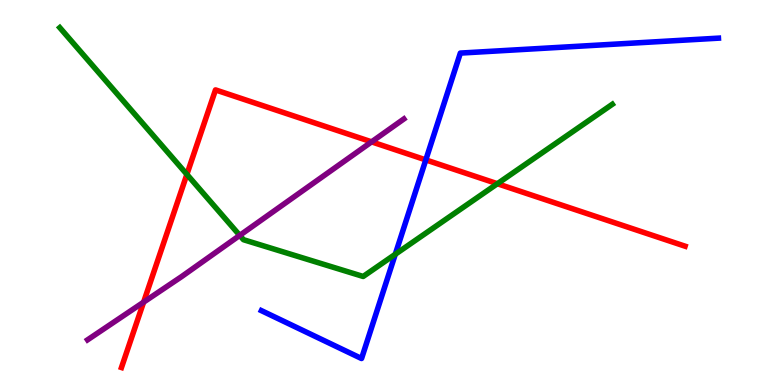[{'lines': ['blue', 'red'], 'intersections': [{'x': 5.49, 'y': 5.85}]}, {'lines': ['green', 'red'], 'intersections': [{'x': 2.41, 'y': 5.47}, {'x': 6.42, 'y': 5.23}]}, {'lines': ['purple', 'red'], 'intersections': [{'x': 1.85, 'y': 2.15}, {'x': 4.79, 'y': 6.32}]}, {'lines': ['blue', 'green'], 'intersections': [{'x': 5.1, 'y': 3.4}]}, {'lines': ['blue', 'purple'], 'intersections': []}, {'lines': ['green', 'purple'], 'intersections': [{'x': 3.09, 'y': 3.89}]}]